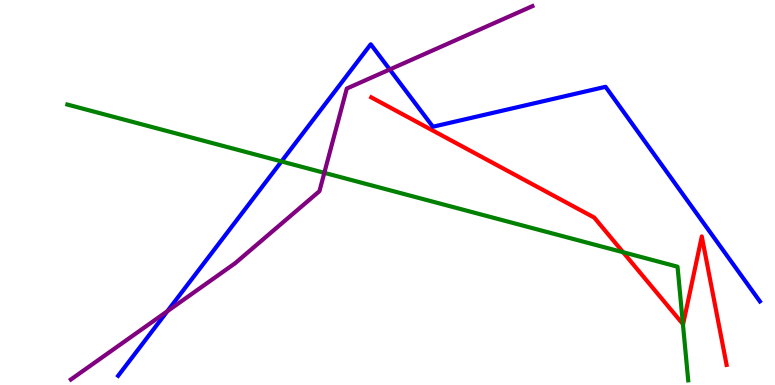[{'lines': ['blue', 'red'], 'intersections': []}, {'lines': ['green', 'red'], 'intersections': [{'x': 8.04, 'y': 3.45}, {'x': 8.81, 'y': 1.58}]}, {'lines': ['purple', 'red'], 'intersections': []}, {'lines': ['blue', 'green'], 'intersections': [{'x': 3.63, 'y': 5.81}]}, {'lines': ['blue', 'purple'], 'intersections': [{'x': 2.16, 'y': 1.92}, {'x': 5.03, 'y': 8.2}]}, {'lines': ['green', 'purple'], 'intersections': [{'x': 4.18, 'y': 5.51}]}]